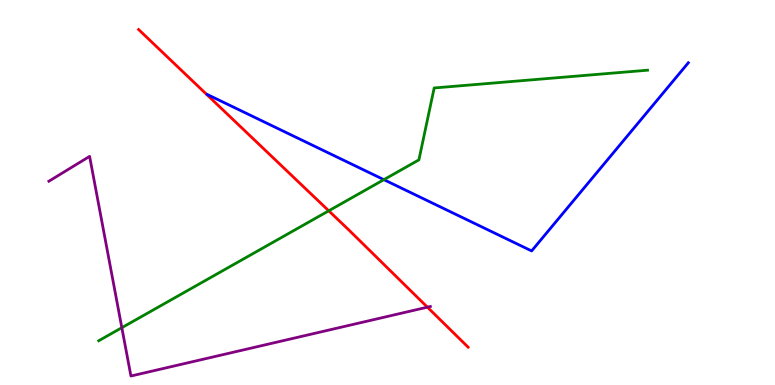[{'lines': ['blue', 'red'], 'intersections': []}, {'lines': ['green', 'red'], 'intersections': [{'x': 4.24, 'y': 4.52}]}, {'lines': ['purple', 'red'], 'intersections': [{'x': 5.51, 'y': 2.02}]}, {'lines': ['blue', 'green'], 'intersections': [{'x': 4.95, 'y': 5.33}]}, {'lines': ['blue', 'purple'], 'intersections': []}, {'lines': ['green', 'purple'], 'intersections': [{'x': 1.57, 'y': 1.49}]}]